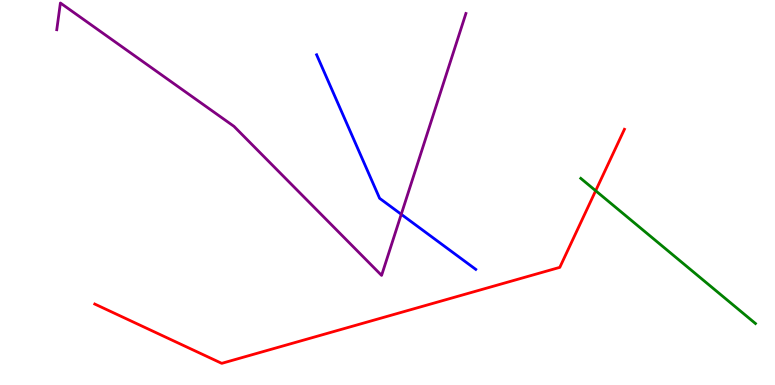[{'lines': ['blue', 'red'], 'intersections': []}, {'lines': ['green', 'red'], 'intersections': [{'x': 7.69, 'y': 5.05}]}, {'lines': ['purple', 'red'], 'intersections': []}, {'lines': ['blue', 'green'], 'intersections': []}, {'lines': ['blue', 'purple'], 'intersections': [{'x': 5.18, 'y': 4.43}]}, {'lines': ['green', 'purple'], 'intersections': []}]